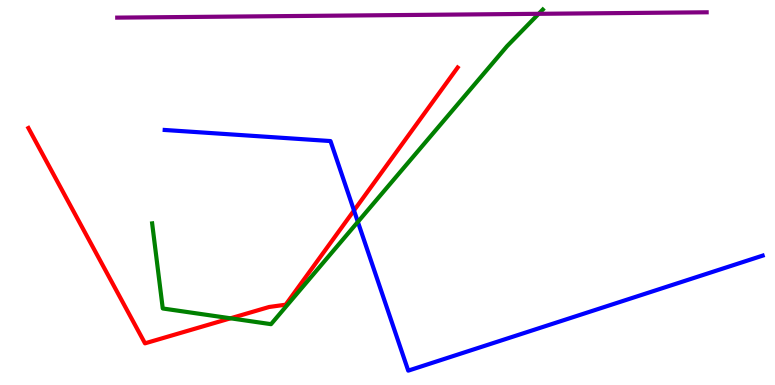[{'lines': ['blue', 'red'], 'intersections': [{'x': 4.57, 'y': 4.53}]}, {'lines': ['green', 'red'], 'intersections': [{'x': 2.97, 'y': 1.73}]}, {'lines': ['purple', 'red'], 'intersections': []}, {'lines': ['blue', 'green'], 'intersections': [{'x': 4.62, 'y': 4.24}]}, {'lines': ['blue', 'purple'], 'intersections': []}, {'lines': ['green', 'purple'], 'intersections': [{'x': 6.95, 'y': 9.64}]}]